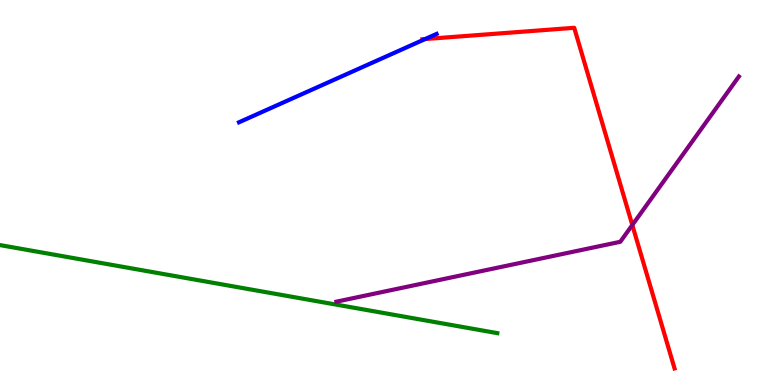[{'lines': ['blue', 'red'], 'intersections': [{'x': 5.49, 'y': 8.99}]}, {'lines': ['green', 'red'], 'intersections': []}, {'lines': ['purple', 'red'], 'intersections': [{'x': 8.16, 'y': 4.16}]}, {'lines': ['blue', 'green'], 'intersections': []}, {'lines': ['blue', 'purple'], 'intersections': []}, {'lines': ['green', 'purple'], 'intersections': []}]